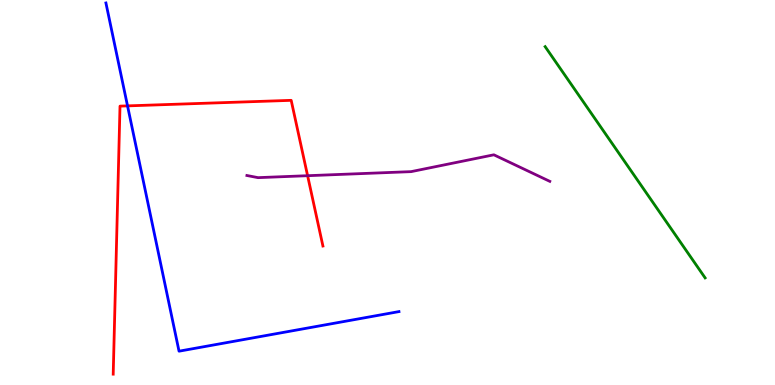[{'lines': ['blue', 'red'], 'intersections': [{'x': 1.65, 'y': 7.25}]}, {'lines': ['green', 'red'], 'intersections': []}, {'lines': ['purple', 'red'], 'intersections': [{'x': 3.97, 'y': 5.44}]}, {'lines': ['blue', 'green'], 'intersections': []}, {'lines': ['blue', 'purple'], 'intersections': []}, {'lines': ['green', 'purple'], 'intersections': []}]